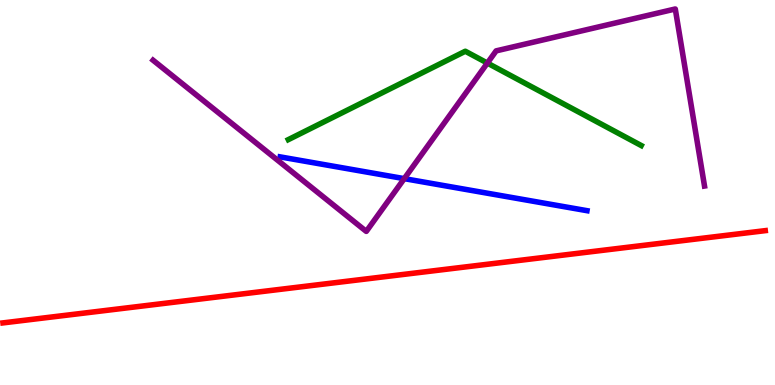[{'lines': ['blue', 'red'], 'intersections': []}, {'lines': ['green', 'red'], 'intersections': []}, {'lines': ['purple', 'red'], 'intersections': []}, {'lines': ['blue', 'green'], 'intersections': []}, {'lines': ['blue', 'purple'], 'intersections': [{'x': 5.22, 'y': 5.36}]}, {'lines': ['green', 'purple'], 'intersections': [{'x': 6.29, 'y': 8.36}]}]